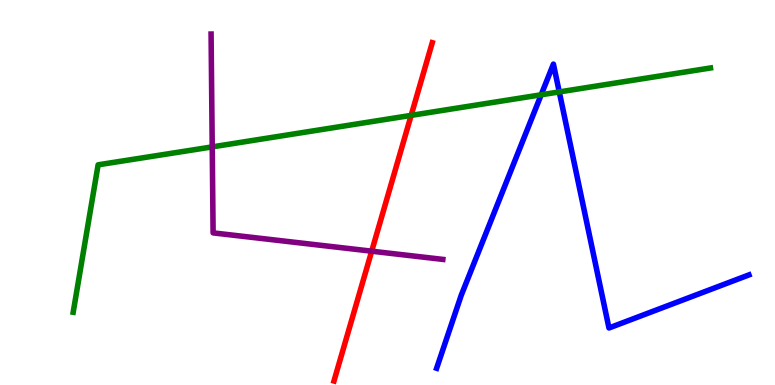[{'lines': ['blue', 'red'], 'intersections': []}, {'lines': ['green', 'red'], 'intersections': [{'x': 5.31, 'y': 7.0}]}, {'lines': ['purple', 'red'], 'intersections': [{'x': 4.8, 'y': 3.48}]}, {'lines': ['blue', 'green'], 'intersections': [{'x': 6.98, 'y': 7.54}, {'x': 7.22, 'y': 7.61}]}, {'lines': ['blue', 'purple'], 'intersections': []}, {'lines': ['green', 'purple'], 'intersections': [{'x': 2.74, 'y': 6.18}]}]